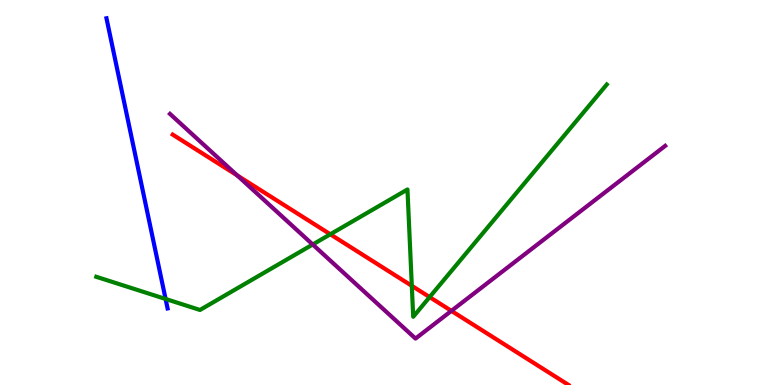[{'lines': ['blue', 'red'], 'intersections': []}, {'lines': ['green', 'red'], 'intersections': [{'x': 4.26, 'y': 3.91}, {'x': 5.31, 'y': 2.58}, {'x': 5.54, 'y': 2.28}]}, {'lines': ['purple', 'red'], 'intersections': [{'x': 3.06, 'y': 5.44}, {'x': 5.82, 'y': 1.93}]}, {'lines': ['blue', 'green'], 'intersections': [{'x': 2.14, 'y': 2.23}]}, {'lines': ['blue', 'purple'], 'intersections': []}, {'lines': ['green', 'purple'], 'intersections': [{'x': 4.04, 'y': 3.65}]}]